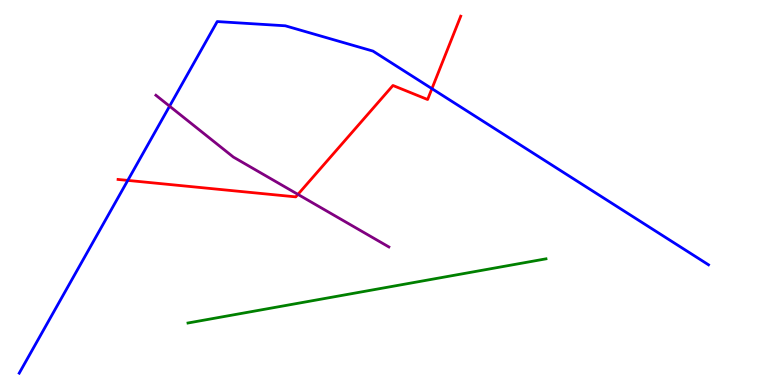[{'lines': ['blue', 'red'], 'intersections': [{'x': 1.65, 'y': 5.31}, {'x': 5.57, 'y': 7.7}]}, {'lines': ['green', 'red'], 'intersections': []}, {'lines': ['purple', 'red'], 'intersections': [{'x': 3.84, 'y': 4.95}]}, {'lines': ['blue', 'green'], 'intersections': []}, {'lines': ['blue', 'purple'], 'intersections': [{'x': 2.19, 'y': 7.24}]}, {'lines': ['green', 'purple'], 'intersections': []}]